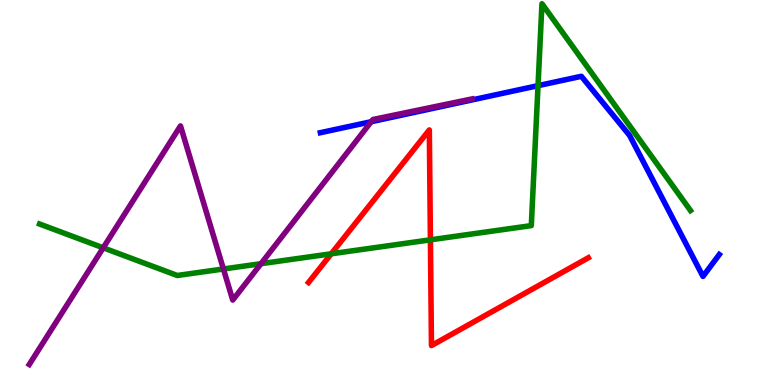[{'lines': ['blue', 'red'], 'intersections': []}, {'lines': ['green', 'red'], 'intersections': [{'x': 4.27, 'y': 3.41}, {'x': 5.55, 'y': 3.77}]}, {'lines': ['purple', 'red'], 'intersections': []}, {'lines': ['blue', 'green'], 'intersections': [{'x': 6.94, 'y': 7.77}]}, {'lines': ['blue', 'purple'], 'intersections': [{'x': 4.79, 'y': 6.84}]}, {'lines': ['green', 'purple'], 'intersections': [{'x': 1.33, 'y': 3.56}, {'x': 2.88, 'y': 3.01}, {'x': 3.37, 'y': 3.15}]}]